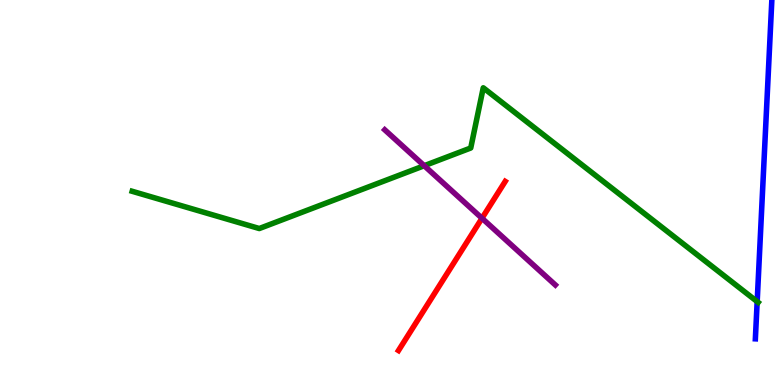[{'lines': ['blue', 'red'], 'intersections': []}, {'lines': ['green', 'red'], 'intersections': []}, {'lines': ['purple', 'red'], 'intersections': [{'x': 6.22, 'y': 4.33}]}, {'lines': ['blue', 'green'], 'intersections': [{'x': 9.77, 'y': 2.17}]}, {'lines': ['blue', 'purple'], 'intersections': []}, {'lines': ['green', 'purple'], 'intersections': [{'x': 5.47, 'y': 5.7}]}]